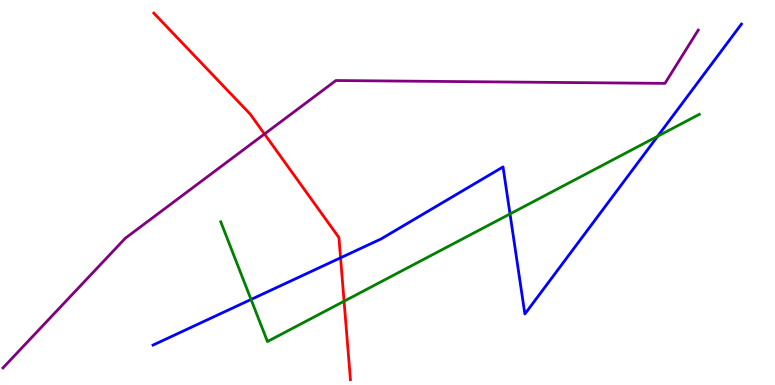[{'lines': ['blue', 'red'], 'intersections': [{'x': 4.39, 'y': 3.3}]}, {'lines': ['green', 'red'], 'intersections': [{'x': 4.44, 'y': 2.18}]}, {'lines': ['purple', 'red'], 'intersections': [{'x': 3.41, 'y': 6.52}]}, {'lines': ['blue', 'green'], 'intersections': [{'x': 3.24, 'y': 2.22}, {'x': 6.58, 'y': 4.44}, {'x': 8.49, 'y': 6.46}]}, {'lines': ['blue', 'purple'], 'intersections': []}, {'lines': ['green', 'purple'], 'intersections': []}]